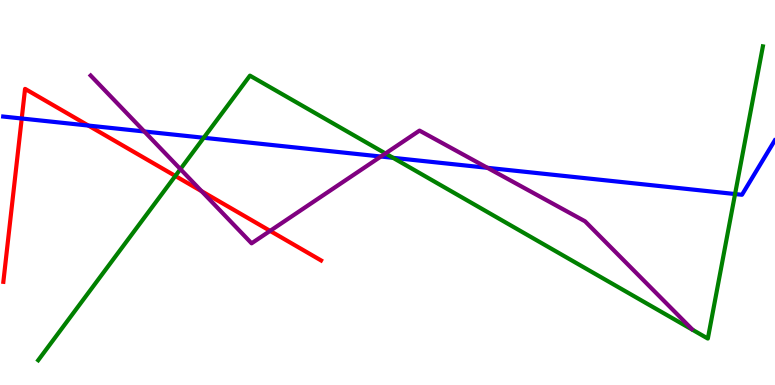[{'lines': ['blue', 'red'], 'intersections': [{'x': 0.28, 'y': 6.92}, {'x': 1.14, 'y': 6.74}]}, {'lines': ['green', 'red'], 'intersections': [{'x': 2.26, 'y': 5.43}]}, {'lines': ['purple', 'red'], 'intersections': [{'x': 2.6, 'y': 5.03}, {'x': 3.49, 'y': 4.0}]}, {'lines': ['blue', 'green'], 'intersections': [{'x': 2.63, 'y': 6.42}, {'x': 5.07, 'y': 5.9}, {'x': 9.48, 'y': 4.96}]}, {'lines': ['blue', 'purple'], 'intersections': [{'x': 1.86, 'y': 6.58}, {'x': 4.91, 'y': 5.93}, {'x': 6.29, 'y': 5.64}]}, {'lines': ['green', 'purple'], 'intersections': [{'x': 2.33, 'y': 5.61}, {'x': 4.97, 'y': 6.01}]}]